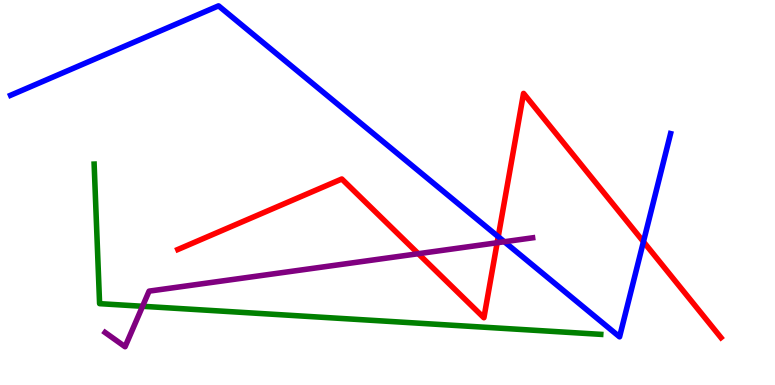[{'lines': ['blue', 'red'], 'intersections': [{'x': 6.43, 'y': 3.85}, {'x': 8.3, 'y': 3.72}]}, {'lines': ['green', 'red'], 'intersections': []}, {'lines': ['purple', 'red'], 'intersections': [{'x': 5.4, 'y': 3.41}, {'x': 6.41, 'y': 3.69}]}, {'lines': ['blue', 'green'], 'intersections': []}, {'lines': ['blue', 'purple'], 'intersections': [{'x': 6.51, 'y': 3.72}]}, {'lines': ['green', 'purple'], 'intersections': [{'x': 1.84, 'y': 2.04}]}]